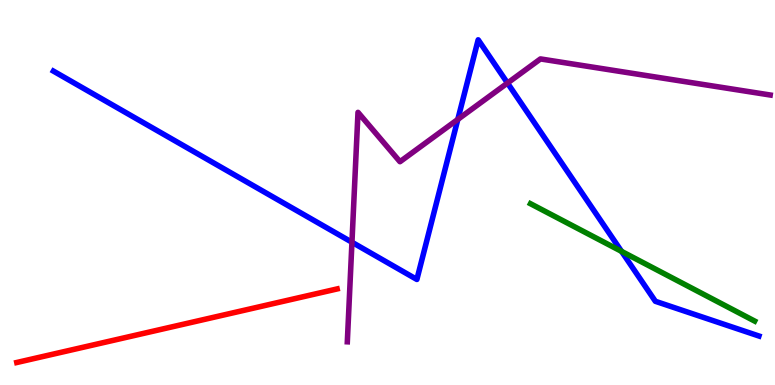[{'lines': ['blue', 'red'], 'intersections': []}, {'lines': ['green', 'red'], 'intersections': []}, {'lines': ['purple', 'red'], 'intersections': []}, {'lines': ['blue', 'green'], 'intersections': [{'x': 8.02, 'y': 3.47}]}, {'lines': ['blue', 'purple'], 'intersections': [{'x': 4.54, 'y': 3.71}, {'x': 5.91, 'y': 6.9}, {'x': 6.55, 'y': 7.84}]}, {'lines': ['green', 'purple'], 'intersections': []}]